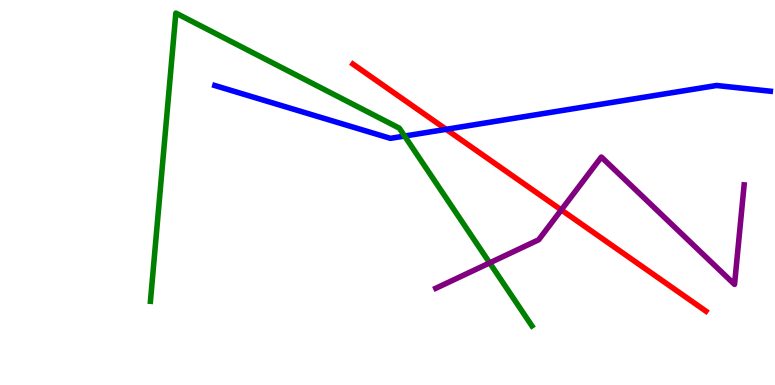[{'lines': ['blue', 'red'], 'intersections': [{'x': 5.76, 'y': 6.64}]}, {'lines': ['green', 'red'], 'intersections': []}, {'lines': ['purple', 'red'], 'intersections': [{'x': 7.24, 'y': 4.55}]}, {'lines': ['blue', 'green'], 'intersections': [{'x': 5.22, 'y': 6.47}]}, {'lines': ['blue', 'purple'], 'intersections': []}, {'lines': ['green', 'purple'], 'intersections': [{'x': 6.32, 'y': 3.17}]}]